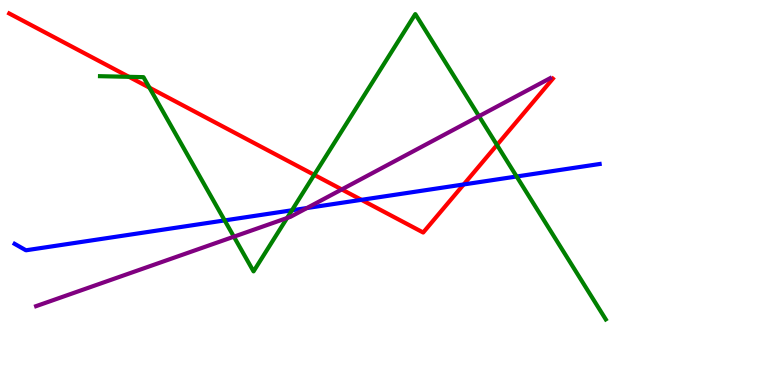[{'lines': ['blue', 'red'], 'intersections': [{'x': 4.66, 'y': 4.81}, {'x': 5.98, 'y': 5.21}]}, {'lines': ['green', 'red'], 'intersections': [{'x': 1.66, 'y': 8.0}, {'x': 1.93, 'y': 7.72}, {'x': 4.05, 'y': 5.46}, {'x': 6.41, 'y': 6.23}]}, {'lines': ['purple', 'red'], 'intersections': [{'x': 4.41, 'y': 5.08}]}, {'lines': ['blue', 'green'], 'intersections': [{'x': 2.9, 'y': 4.28}, {'x': 3.77, 'y': 4.54}, {'x': 6.67, 'y': 5.42}]}, {'lines': ['blue', 'purple'], 'intersections': [{'x': 3.96, 'y': 4.6}]}, {'lines': ['green', 'purple'], 'intersections': [{'x': 3.02, 'y': 3.85}, {'x': 3.7, 'y': 4.34}, {'x': 6.18, 'y': 6.98}]}]